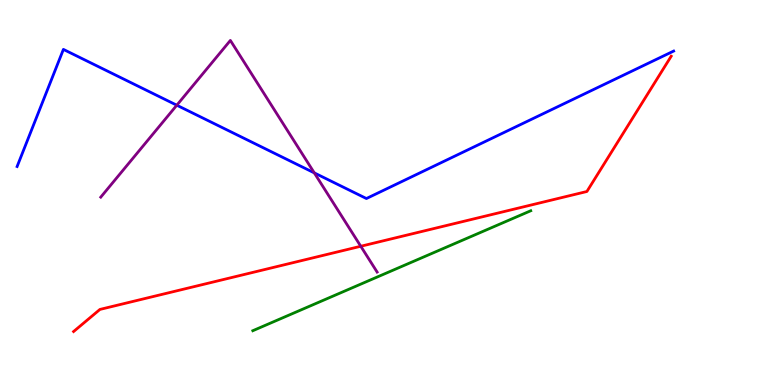[{'lines': ['blue', 'red'], 'intersections': []}, {'lines': ['green', 'red'], 'intersections': []}, {'lines': ['purple', 'red'], 'intersections': [{'x': 4.66, 'y': 3.6}]}, {'lines': ['blue', 'green'], 'intersections': []}, {'lines': ['blue', 'purple'], 'intersections': [{'x': 2.28, 'y': 7.27}, {'x': 4.06, 'y': 5.51}]}, {'lines': ['green', 'purple'], 'intersections': []}]